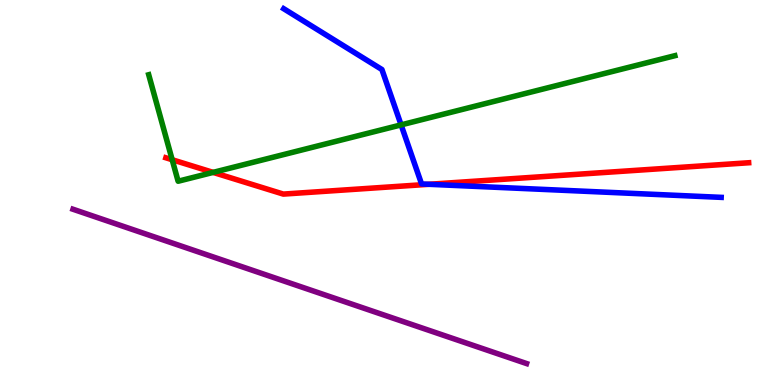[{'lines': ['blue', 'red'], 'intersections': [{'x': 5.53, 'y': 5.21}]}, {'lines': ['green', 'red'], 'intersections': [{'x': 2.22, 'y': 5.85}, {'x': 2.75, 'y': 5.52}]}, {'lines': ['purple', 'red'], 'intersections': []}, {'lines': ['blue', 'green'], 'intersections': [{'x': 5.18, 'y': 6.76}]}, {'lines': ['blue', 'purple'], 'intersections': []}, {'lines': ['green', 'purple'], 'intersections': []}]